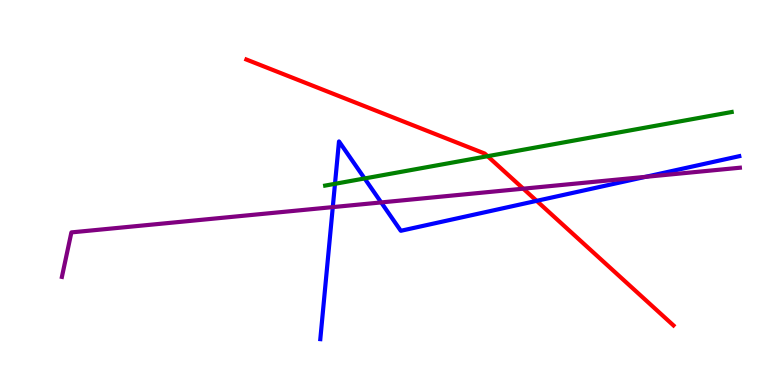[{'lines': ['blue', 'red'], 'intersections': [{'x': 6.92, 'y': 4.78}]}, {'lines': ['green', 'red'], 'intersections': [{'x': 6.29, 'y': 5.94}]}, {'lines': ['purple', 'red'], 'intersections': [{'x': 6.75, 'y': 5.1}]}, {'lines': ['blue', 'green'], 'intersections': [{'x': 4.32, 'y': 5.23}, {'x': 4.7, 'y': 5.36}]}, {'lines': ['blue', 'purple'], 'intersections': [{'x': 4.29, 'y': 4.62}, {'x': 4.92, 'y': 4.74}, {'x': 8.33, 'y': 5.41}]}, {'lines': ['green', 'purple'], 'intersections': []}]